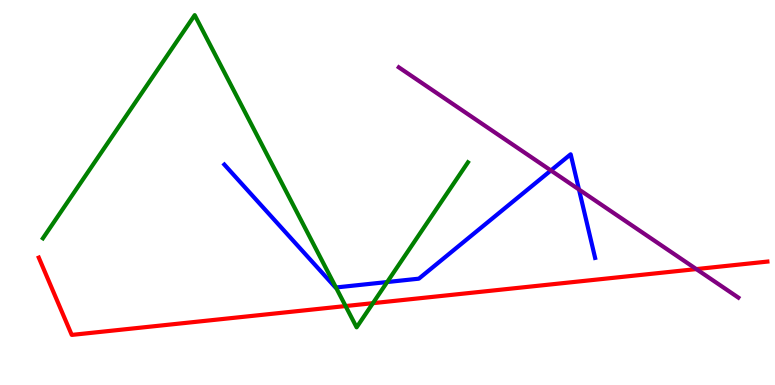[{'lines': ['blue', 'red'], 'intersections': []}, {'lines': ['green', 'red'], 'intersections': [{'x': 4.46, 'y': 2.05}, {'x': 4.81, 'y': 2.13}]}, {'lines': ['purple', 'red'], 'intersections': [{'x': 8.98, 'y': 3.01}]}, {'lines': ['blue', 'green'], 'intersections': [{'x': 4.33, 'y': 2.53}, {'x': 5.0, 'y': 2.67}]}, {'lines': ['blue', 'purple'], 'intersections': [{'x': 7.11, 'y': 5.57}, {'x': 7.47, 'y': 5.08}]}, {'lines': ['green', 'purple'], 'intersections': []}]